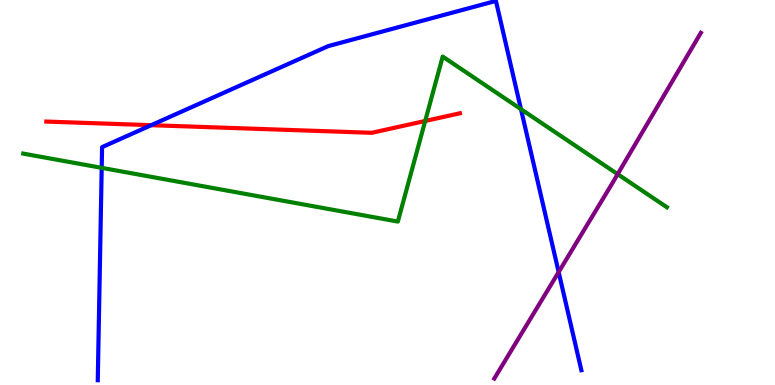[{'lines': ['blue', 'red'], 'intersections': [{'x': 1.95, 'y': 6.75}]}, {'lines': ['green', 'red'], 'intersections': [{'x': 5.49, 'y': 6.86}]}, {'lines': ['purple', 'red'], 'intersections': []}, {'lines': ['blue', 'green'], 'intersections': [{'x': 1.31, 'y': 5.64}, {'x': 6.72, 'y': 7.16}]}, {'lines': ['blue', 'purple'], 'intersections': [{'x': 7.21, 'y': 2.93}]}, {'lines': ['green', 'purple'], 'intersections': [{'x': 7.97, 'y': 5.48}]}]